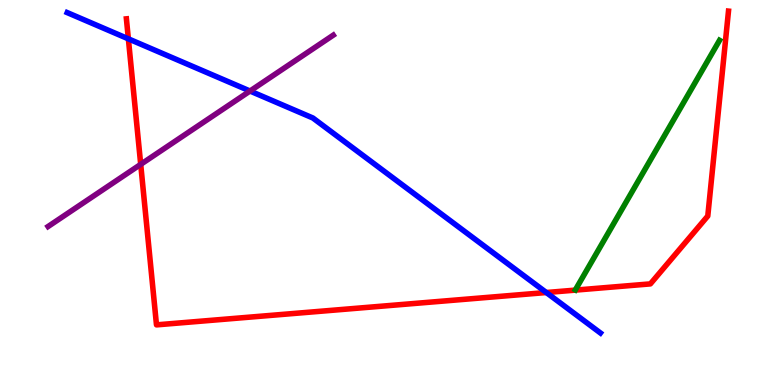[{'lines': ['blue', 'red'], 'intersections': [{'x': 1.66, 'y': 8.99}, {'x': 7.05, 'y': 2.4}]}, {'lines': ['green', 'red'], 'intersections': []}, {'lines': ['purple', 'red'], 'intersections': [{'x': 1.82, 'y': 5.73}]}, {'lines': ['blue', 'green'], 'intersections': []}, {'lines': ['blue', 'purple'], 'intersections': [{'x': 3.23, 'y': 7.64}]}, {'lines': ['green', 'purple'], 'intersections': []}]